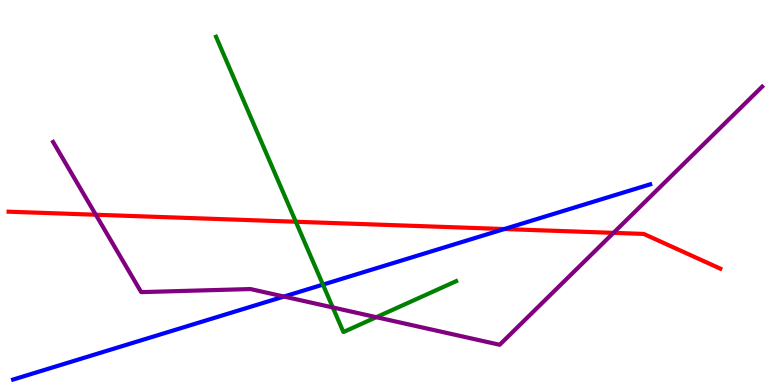[{'lines': ['blue', 'red'], 'intersections': [{'x': 6.51, 'y': 4.05}]}, {'lines': ['green', 'red'], 'intersections': [{'x': 3.82, 'y': 4.24}]}, {'lines': ['purple', 'red'], 'intersections': [{'x': 1.24, 'y': 4.42}, {'x': 7.92, 'y': 3.95}]}, {'lines': ['blue', 'green'], 'intersections': [{'x': 4.17, 'y': 2.61}]}, {'lines': ['blue', 'purple'], 'intersections': [{'x': 3.66, 'y': 2.3}]}, {'lines': ['green', 'purple'], 'intersections': [{'x': 4.29, 'y': 2.01}, {'x': 4.86, 'y': 1.76}]}]